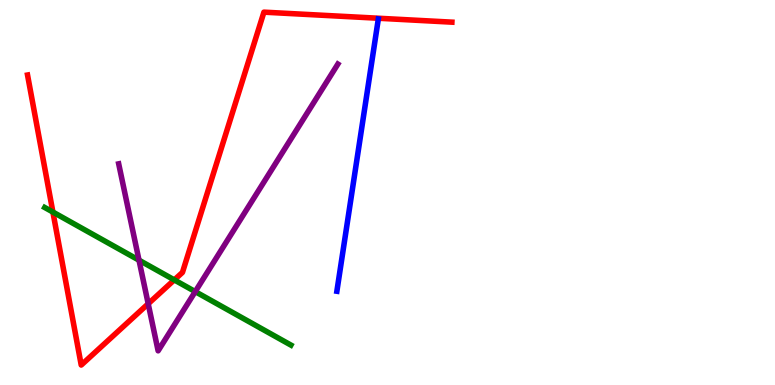[{'lines': ['blue', 'red'], 'intersections': []}, {'lines': ['green', 'red'], 'intersections': [{'x': 0.683, 'y': 4.49}, {'x': 2.25, 'y': 2.73}]}, {'lines': ['purple', 'red'], 'intersections': [{'x': 1.91, 'y': 2.11}]}, {'lines': ['blue', 'green'], 'intersections': []}, {'lines': ['blue', 'purple'], 'intersections': []}, {'lines': ['green', 'purple'], 'intersections': [{'x': 1.79, 'y': 3.24}, {'x': 2.52, 'y': 2.43}]}]